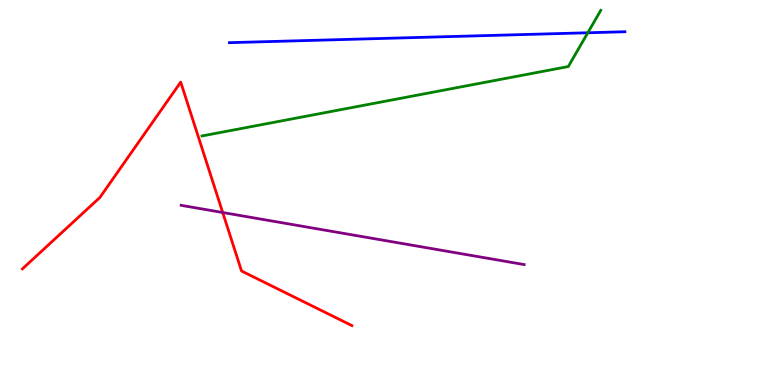[{'lines': ['blue', 'red'], 'intersections': []}, {'lines': ['green', 'red'], 'intersections': []}, {'lines': ['purple', 'red'], 'intersections': [{'x': 2.87, 'y': 4.48}]}, {'lines': ['blue', 'green'], 'intersections': [{'x': 7.58, 'y': 9.15}]}, {'lines': ['blue', 'purple'], 'intersections': []}, {'lines': ['green', 'purple'], 'intersections': []}]